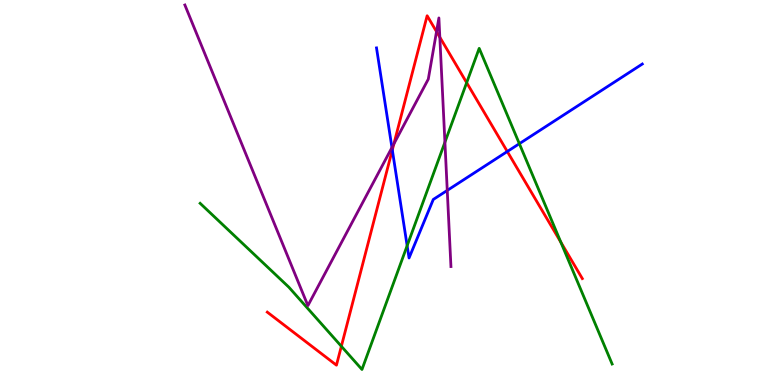[{'lines': ['blue', 'red'], 'intersections': [{'x': 5.06, 'y': 6.11}, {'x': 6.55, 'y': 6.06}]}, {'lines': ['green', 'red'], 'intersections': [{'x': 4.4, 'y': 1.01}, {'x': 6.02, 'y': 7.85}, {'x': 7.24, 'y': 3.71}]}, {'lines': ['purple', 'red'], 'intersections': [{'x': 5.08, 'y': 6.26}, {'x': 5.63, 'y': 9.18}, {'x': 5.68, 'y': 9.03}]}, {'lines': ['blue', 'green'], 'intersections': [{'x': 5.25, 'y': 3.62}, {'x': 6.7, 'y': 6.27}]}, {'lines': ['blue', 'purple'], 'intersections': [{'x': 5.06, 'y': 6.17}, {'x': 5.77, 'y': 5.05}]}, {'lines': ['green', 'purple'], 'intersections': [{'x': 5.74, 'y': 6.31}]}]